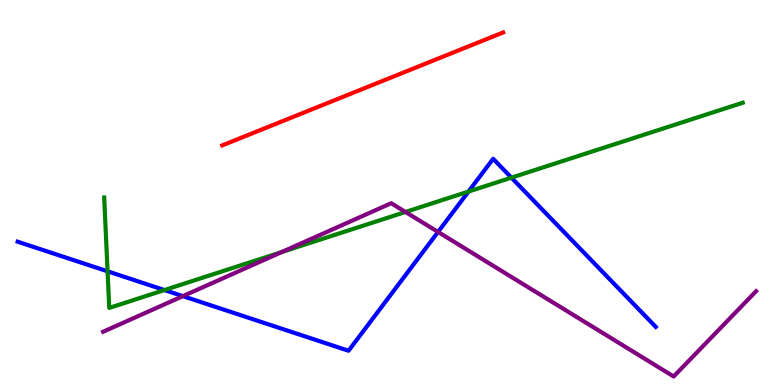[{'lines': ['blue', 'red'], 'intersections': []}, {'lines': ['green', 'red'], 'intersections': []}, {'lines': ['purple', 'red'], 'intersections': []}, {'lines': ['blue', 'green'], 'intersections': [{'x': 1.39, 'y': 2.95}, {'x': 2.12, 'y': 2.47}, {'x': 6.04, 'y': 5.02}, {'x': 6.6, 'y': 5.39}]}, {'lines': ['blue', 'purple'], 'intersections': [{'x': 2.36, 'y': 2.31}, {'x': 5.65, 'y': 3.98}]}, {'lines': ['green', 'purple'], 'intersections': [{'x': 3.63, 'y': 3.45}, {'x': 5.23, 'y': 4.49}]}]